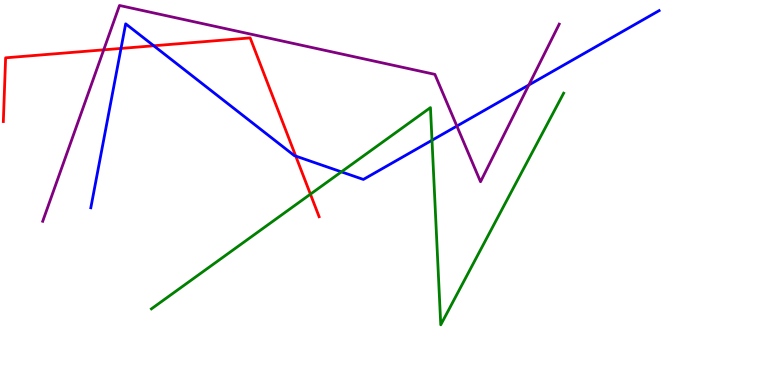[{'lines': ['blue', 'red'], 'intersections': [{'x': 1.56, 'y': 8.74}, {'x': 1.98, 'y': 8.81}, {'x': 3.82, 'y': 5.95}]}, {'lines': ['green', 'red'], 'intersections': [{'x': 4.01, 'y': 4.96}]}, {'lines': ['purple', 'red'], 'intersections': [{'x': 1.34, 'y': 8.71}]}, {'lines': ['blue', 'green'], 'intersections': [{'x': 4.4, 'y': 5.54}, {'x': 5.57, 'y': 6.36}]}, {'lines': ['blue', 'purple'], 'intersections': [{'x': 5.89, 'y': 6.73}, {'x': 6.82, 'y': 7.79}]}, {'lines': ['green', 'purple'], 'intersections': []}]